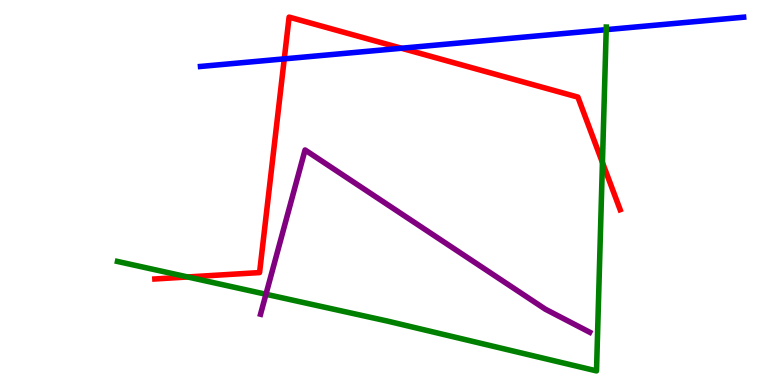[{'lines': ['blue', 'red'], 'intersections': [{'x': 3.67, 'y': 8.47}, {'x': 5.18, 'y': 8.75}]}, {'lines': ['green', 'red'], 'intersections': [{'x': 2.42, 'y': 2.81}, {'x': 7.77, 'y': 5.78}]}, {'lines': ['purple', 'red'], 'intersections': []}, {'lines': ['blue', 'green'], 'intersections': [{'x': 7.82, 'y': 9.23}]}, {'lines': ['blue', 'purple'], 'intersections': []}, {'lines': ['green', 'purple'], 'intersections': [{'x': 3.43, 'y': 2.36}]}]